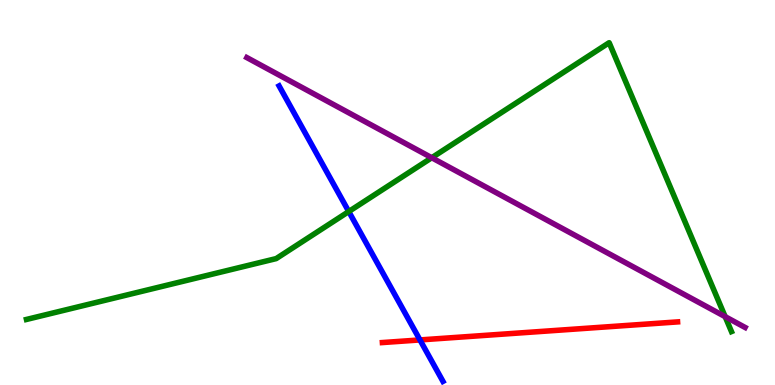[{'lines': ['blue', 'red'], 'intersections': [{'x': 5.42, 'y': 1.17}]}, {'lines': ['green', 'red'], 'intersections': []}, {'lines': ['purple', 'red'], 'intersections': []}, {'lines': ['blue', 'green'], 'intersections': [{'x': 4.5, 'y': 4.51}]}, {'lines': ['blue', 'purple'], 'intersections': []}, {'lines': ['green', 'purple'], 'intersections': [{'x': 5.57, 'y': 5.9}, {'x': 9.36, 'y': 1.78}]}]